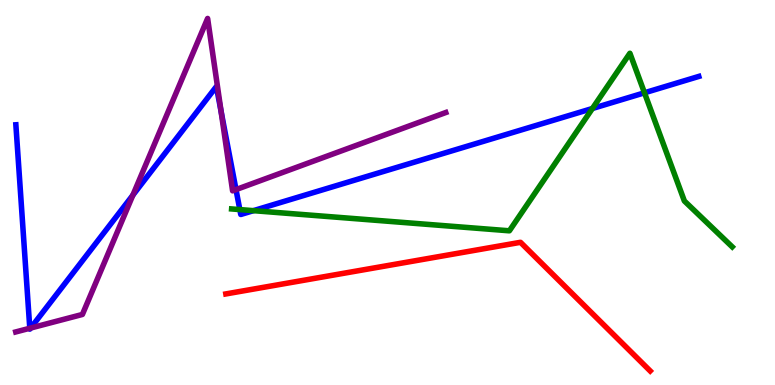[{'lines': ['blue', 'red'], 'intersections': []}, {'lines': ['green', 'red'], 'intersections': []}, {'lines': ['purple', 'red'], 'intersections': []}, {'lines': ['blue', 'green'], 'intersections': [{'x': 3.09, 'y': 4.56}, {'x': 3.27, 'y': 4.53}, {'x': 7.64, 'y': 7.18}, {'x': 8.32, 'y': 7.59}]}, {'lines': ['blue', 'purple'], 'intersections': [{'x': 0.384, 'y': 1.47}, {'x': 0.396, 'y': 1.48}, {'x': 1.71, 'y': 4.93}, {'x': 2.85, 'y': 7.11}, {'x': 3.05, 'y': 5.08}]}, {'lines': ['green', 'purple'], 'intersections': []}]